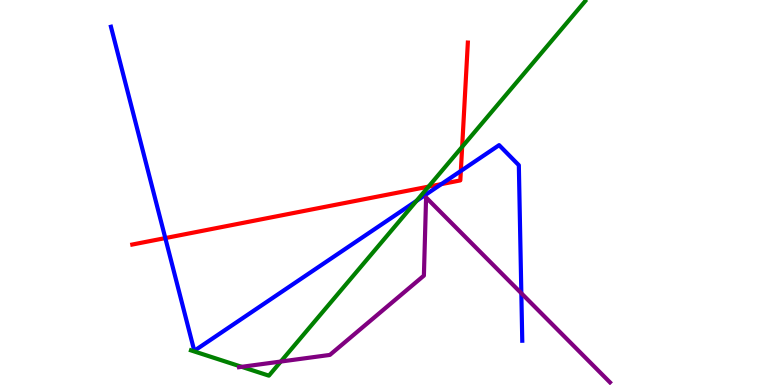[{'lines': ['blue', 'red'], 'intersections': [{'x': 2.13, 'y': 3.82}, {'x': 5.69, 'y': 5.22}, {'x': 5.95, 'y': 5.56}]}, {'lines': ['green', 'red'], 'intersections': [{'x': 5.53, 'y': 5.15}, {'x': 5.96, 'y': 6.19}]}, {'lines': ['purple', 'red'], 'intersections': []}, {'lines': ['blue', 'green'], 'intersections': [{'x': 5.37, 'y': 4.78}]}, {'lines': ['blue', 'purple'], 'intersections': [{'x': 6.73, 'y': 2.38}]}, {'lines': ['green', 'purple'], 'intersections': [{'x': 3.12, 'y': 0.472}, {'x': 3.62, 'y': 0.609}]}]